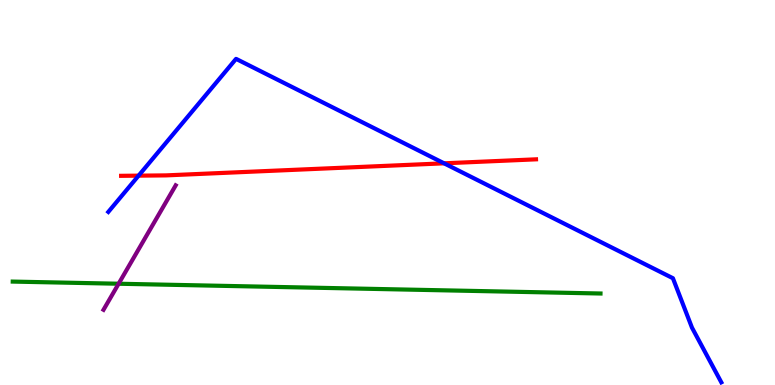[{'lines': ['blue', 'red'], 'intersections': [{'x': 1.79, 'y': 5.44}, {'x': 5.73, 'y': 5.76}]}, {'lines': ['green', 'red'], 'intersections': []}, {'lines': ['purple', 'red'], 'intersections': []}, {'lines': ['blue', 'green'], 'intersections': []}, {'lines': ['blue', 'purple'], 'intersections': []}, {'lines': ['green', 'purple'], 'intersections': [{'x': 1.53, 'y': 2.63}]}]